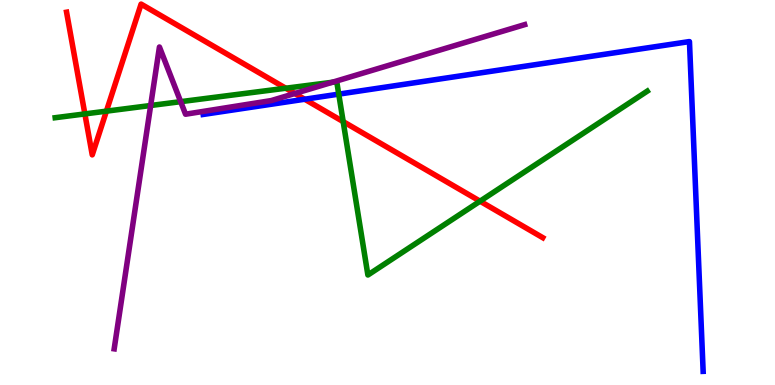[{'lines': ['blue', 'red'], 'intersections': [{'x': 3.93, 'y': 7.42}]}, {'lines': ['green', 'red'], 'intersections': [{'x': 1.1, 'y': 7.04}, {'x': 1.37, 'y': 7.11}, {'x': 3.69, 'y': 7.71}, {'x': 4.43, 'y': 6.84}, {'x': 6.19, 'y': 4.77}]}, {'lines': ['purple', 'red'], 'intersections': [{'x': 3.8, 'y': 7.57}]}, {'lines': ['blue', 'green'], 'intersections': [{'x': 4.37, 'y': 7.56}]}, {'lines': ['blue', 'purple'], 'intersections': []}, {'lines': ['green', 'purple'], 'intersections': [{'x': 1.94, 'y': 7.26}, {'x': 2.33, 'y': 7.36}, {'x': 4.29, 'y': 7.86}]}]